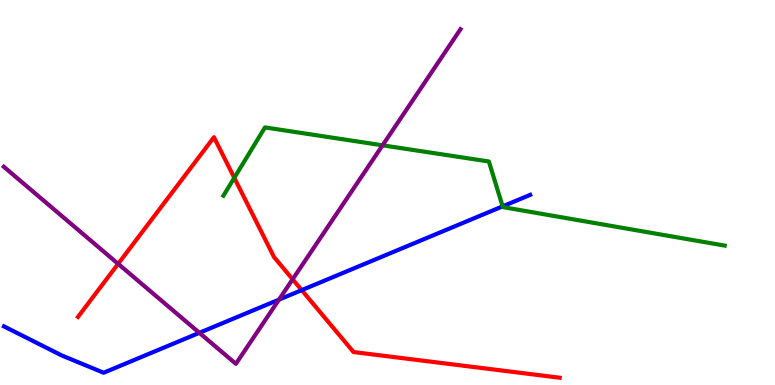[{'lines': ['blue', 'red'], 'intersections': [{'x': 3.89, 'y': 2.46}]}, {'lines': ['green', 'red'], 'intersections': [{'x': 3.02, 'y': 5.38}]}, {'lines': ['purple', 'red'], 'intersections': [{'x': 1.52, 'y': 3.15}, {'x': 3.78, 'y': 2.75}]}, {'lines': ['blue', 'green'], 'intersections': [{'x': 6.49, 'y': 4.64}]}, {'lines': ['blue', 'purple'], 'intersections': [{'x': 2.57, 'y': 1.36}, {'x': 3.6, 'y': 2.22}]}, {'lines': ['green', 'purple'], 'intersections': [{'x': 4.94, 'y': 6.23}]}]